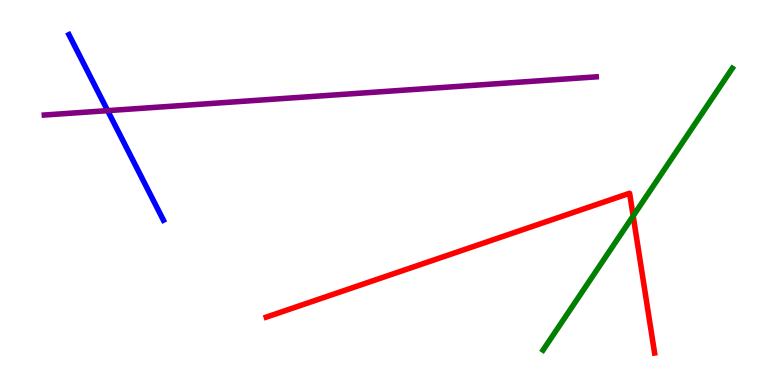[{'lines': ['blue', 'red'], 'intersections': []}, {'lines': ['green', 'red'], 'intersections': [{'x': 8.17, 'y': 4.39}]}, {'lines': ['purple', 'red'], 'intersections': []}, {'lines': ['blue', 'green'], 'intersections': []}, {'lines': ['blue', 'purple'], 'intersections': [{'x': 1.39, 'y': 7.13}]}, {'lines': ['green', 'purple'], 'intersections': []}]